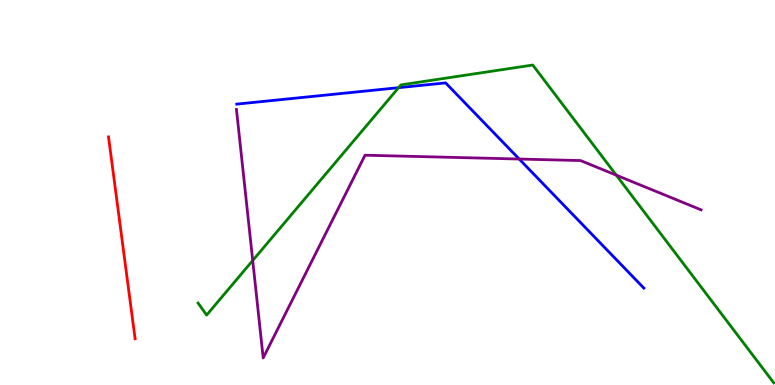[{'lines': ['blue', 'red'], 'intersections': []}, {'lines': ['green', 'red'], 'intersections': []}, {'lines': ['purple', 'red'], 'intersections': []}, {'lines': ['blue', 'green'], 'intersections': [{'x': 5.14, 'y': 7.72}]}, {'lines': ['blue', 'purple'], 'intersections': [{'x': 6.7, 'y': 5.87}]}, {'lines': ['green', 'purple'], 'intersections': [{'x': 3.26, 'y': 3.23}, {'x': 7.95, 'y': 5.45}]}]